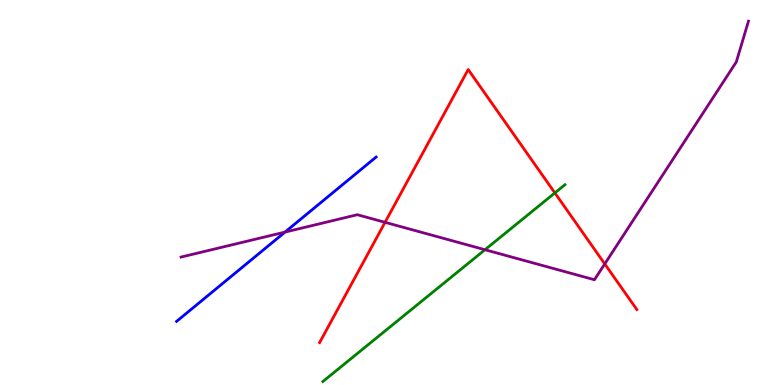[{'lines': ['blue', 'red'], 'intersections': []}, {'lines': ['green', 'red'], 'intersections': [{'x': 7.16, 'y': 4.99}]}, {'lines': ['purple', 'red'], 'intersections': [{'x': 4.97, 'y': 4.23}, {'x': 7.8, 'y': 3.14}]}, {'lines': ['blue', 'green'], 'intersections': []}, {'lines': ['blue', 'purple'], 'intersections': [{'x': 3.68, 'y': 3.97}]}, {'lines': ['green', 'purple'], 'intersections': [{'x': 6.26, 'y': 3.51}]}]